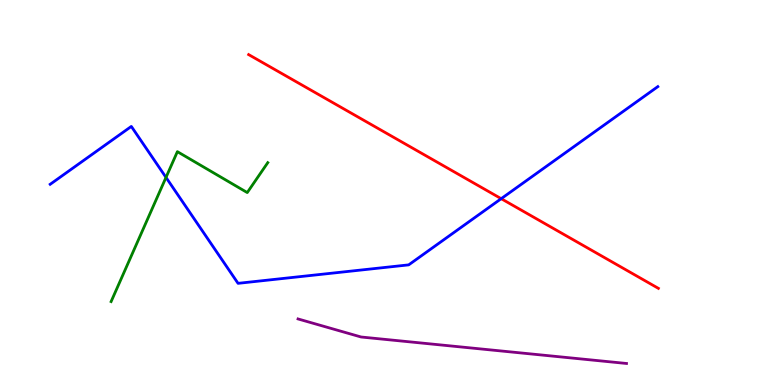[{'lines': ['blue', 'red'], 'intersections': [{'x': 6.47, 'y': 4.84}]}, {'lines': ['green', 'red'], 'intersections': []}, {'lines': ['purple', 'red'], 'intersections': []}, {'lines': ['blue', 'green'], 'intersections': [{'x': 2.14, 'y': 5.39}]}, {'lines': ['blue', 'purple'], 'intersections': []}, {'lines': ['green', 'purple'], 'intersections': []}]